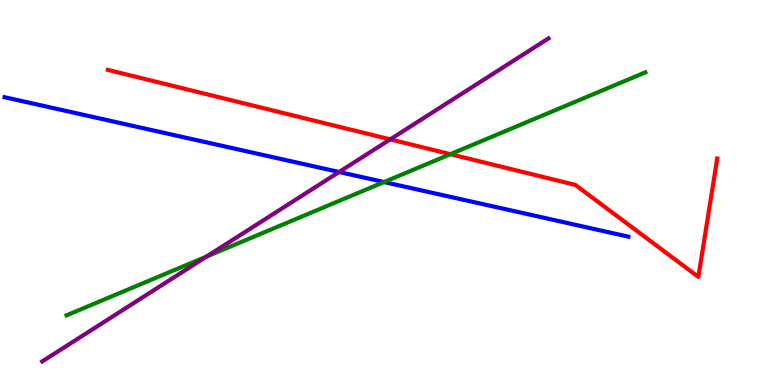[{'lines': ['blue', 'red'], 'intersections': []}, {'lines': ['green', 'red'], 'intersections': [{'x': 5.81, 'y': 6.0}]}, {'lines': ['purple', 'red'], 'intersections': [{'x': 5.04, 'y': 6.38}]}, {'lines': ['blue', 'green'], 'intersections': [{'x': 4.96, 'y': 5.27}]}, {'lines': ['blue', 'purple'], 'intersections': [{'x': 4.38, 'y': 5.53}]}, {'lines': ['green', 'purple'], 'intersections': [{'x': 2.67, 'y': 3.34}]}]